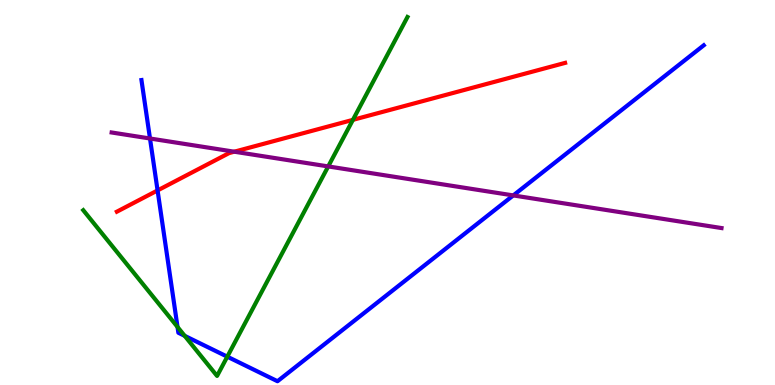[{'lines': ['blue', 'red'], 'intersections': [{'x': 2.03, 'y': 5.05}]}, {'lines': ['green', 'red'], 'intersections': [{'x': 4.55, 'y': 6.89}]}, {'lines': ['purple', 'red'], 'intersections': [{'x': 3.02, 'y': 6.06}]}, {'lines': ['blue', 'green'], 'intersections': [{'x': 2.29, 'y': 1.51}, {'x': 2.38, 'y': 1.28}, {'x': 2.93, 'y': 0.736}]}, {'lines': ['blue', 'purple'], 'intersections': [{'x': 1.94, 'y': 6.4}, {'x': 6.62, 'y': 4.92}]}, {'lines': ['green', 'purple'], 'intersections': [{'x': 4.23, 'y': 5.68}]}]